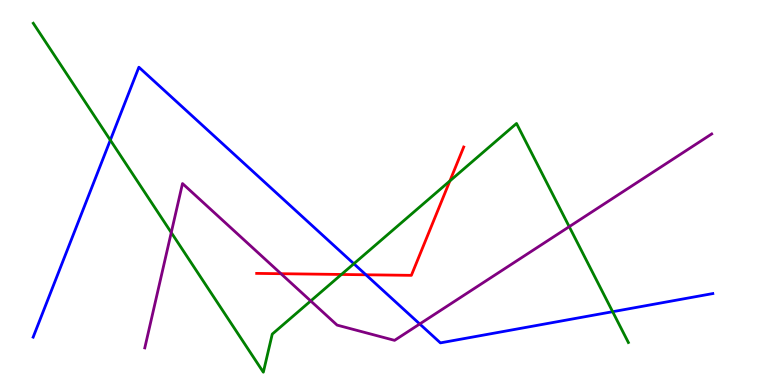[{'lines': ['blue', 'red'], 'intersections': [{'x': 4.72, 'y': 2.86}]}, {'lines': ['green', 'red'], 'intersections': [{'x': 4.41, 'y': 2.87}, {'x': 5.8, 'y': 5.3}]}, {'lines': ['purple', 'red'], 'intersections': [{'x': 3.63, 'y': 2.89}]}, {'lines': ['blue', 'green'], 'intersections': [{'x': 1.42, 'y': 6.36}, {'x': 4.57, 'y': 3.15}, {'x': 7.91, 'y': 1.9}]}, {'lines': ['blue', 'purple'], 'intersections': [{'x': 5.42, 'y': 1.59}]}, {'lines': ['green', 'purple'], 'intersections': [{'x': 2.21, 'y': 3.96}, {'x': 4.01, 'y': 2.18}, {'x': 7.34, 'y': 4.11}]}]